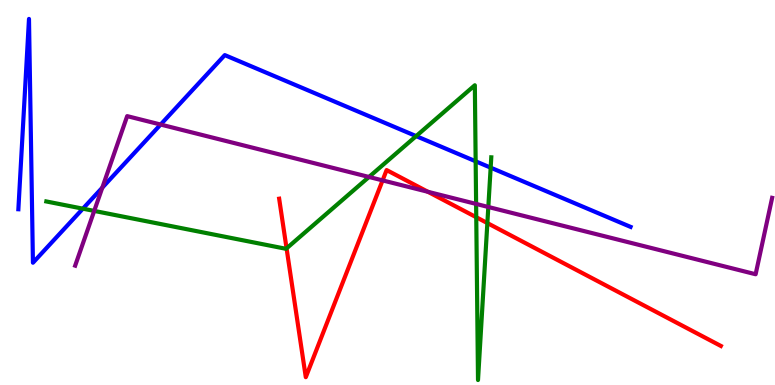[{'lines': ['blue', 'red'], 'intersections': []}, {'lines': ['green', 'red'], 'intersections': [{'x': 3.7, 'y': 3.55}, {'x': 6.15, 'y': 4.36}, {'x': 6.29, 'y': 4.21}]}, {'lines': ['purple', 'red'], 'intersections': [{'x': 4.94, 'y': 5.31}, {'x': 5.52, 'y': 5.02}]}, {'lines': ['blue', 'green'], 'intersections': [{'x': 1.07, 'y': 4.58}, {'x': 5.37, 'y': 6.46}, {'x': 6.14, 'y': 5.81}, {'x': 6.33, 'y': 5.65}]}, {'lines': ['blue', 'purple'], 'intersections': [{'x': 1.32, 'y': 5.13}, {'x': 2.07, 'y': 6.77}]}, {'lines': ['green', 'purple'], 'intersections': [{'x': 1.22, 'y': 4.52}, {'x': 4.76, 'y': 5.4}, {'x': 6.14, 'y': 4.7}, {'x': 6.3, 'y': 4.62}]}]